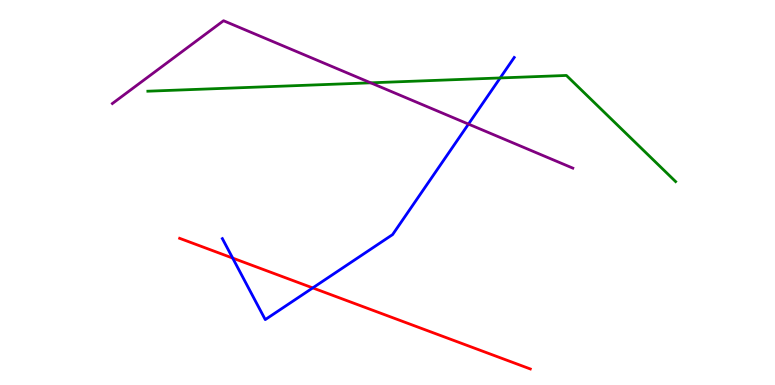[{'lines': ['blue', 'red'], 'intersections': [{'x': 3.0, 'y': 3.3}, {'x': 4.04, 'y': 2.52}]}, {'lines': ['green', 'red'], 'intersections': []}, {'lines': ['purple', 'red'], 'intersections': []}, {'lines': ['blue', 'green'], 'intersections': [{'x': 6.45, 'y': 7.98}]}, {'lines': ['blue', 'purple'], 'intersections': [{'x': 6.04, 'y': 6.78}]}, {'lines': ['green', 'purple'], 'intersections': [{'x': 4.78, 'y': 7.85}]}]